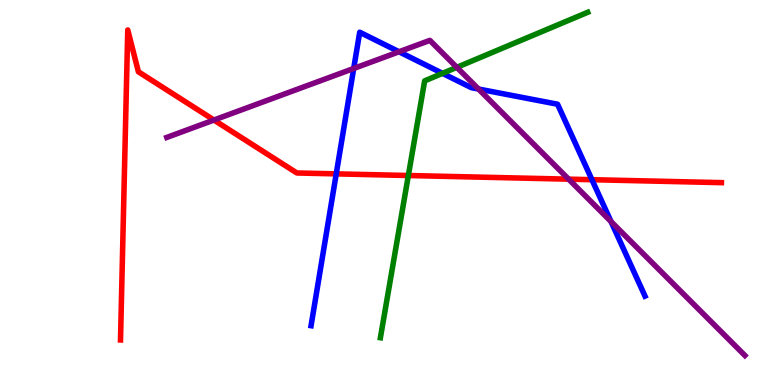[{'lines': ['blue', 'red'], 'intersections': [{'x': 4.34, 'y': 5.48}, {'x': 7.64, 'y': 5.33}]}, {'lines': ['green', 'red'], 'intersections': [{'x': 5.27, 'y': 5.44}]}, {'lines': ['purple', 'red'], 'intersections': [{'x': 2.76, 'y': 6.88}, {'x': 7.34, 'y': 5.35}]}, {'lines': ['blue', 'green'], 'intersections': [{'x': 5.71, 'y': 8.09}]}, {'lines': ['blue', 'purple'], 'intersections': [{'x': 4.56, 'y': 8.22}, {'x': 5.15, 'y': 8.66}, {'x': 6.17, 'y': 7.69}, {'x': 7.88, 'y': 4.24}]}, {'lines': ['green', 'purple'], 'intersections': [{'x': 5.89, 'y': 8.25}]}]